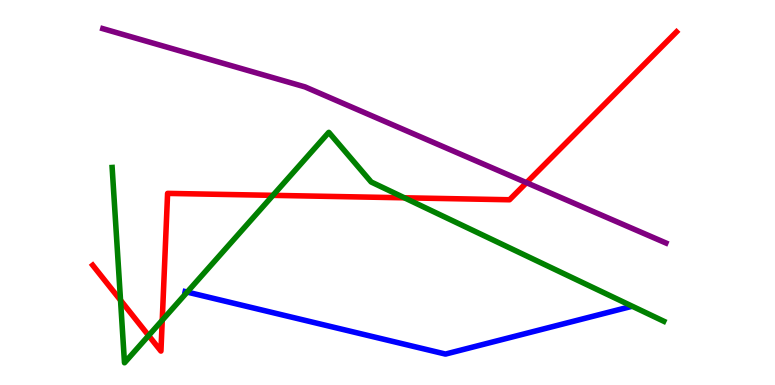[{'lines': ['blue', 'red'], 'intersections': []}, {'lines': ['green', 'red'], 'intersections': [{'x': 1.56, 'y': 2.2}, {'x': 1.92, 'y': 1.28}, {'x': 2.09, 'y': 1.68}, {'x': 3.52, 'y': 4.93}, {'x': 5.22, 'y': 4.86}]}, {'lines': ['purple', 'red'], 'intersections': [{'x': 6.79, 'y': 5.25}]}, {'lines': ['blue', 'green'], 'intersections': [{'x': 2.42, 'y': 2.41}]}, {'lines': ['blue', 'purple'], 'intersections': []}, {'lines': ['green', 'purple'], 'intersections': []}]